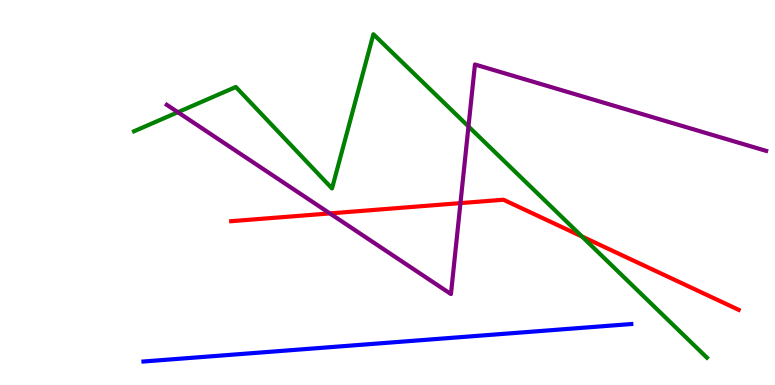[{'lines': ['blue', 'red'], 'intersections': []}, {'lines': ['green', 'red'], 'intersections': [{'x': 7.51, 'y': 3.86}]}, {'lines': ['purple', 'red'], 'intersections': [{'x': 4.26, 'y': 4.46}, {'x': 5.94, 'y': 4.72}]}, {'lines': ['blue', 'green'], 'intersections': []}, {'lines': ['blue', 'purple'], 'intersections': []}, {'lines': ['green', 'purple'], 'intersections': [{'x': 2.3, 'y': 7.09}, {'x': 6.04, 'y': 6.72}]}]